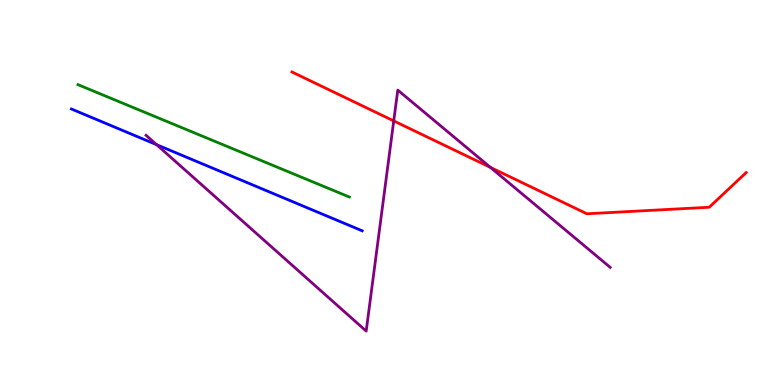[{'lines': ['blue', 'red'], 'intersections': []}, {'lines': ['green', 'red'], 'intersections': []}, {'lines': ['purple', 'red'], 'intersections': [{'x': 5.08, 'y': 6.86}, {'x': 6.33, 'y': 5.65}]}, {'lines': ['blue', 'green'], 'intersections': []}, {'lines': ['blue', 'purple'], 'intersections': [{'x': 2.02, 'y': 6.24}]}, {'lines': ['green', 'purple'], 'intersections': []}]